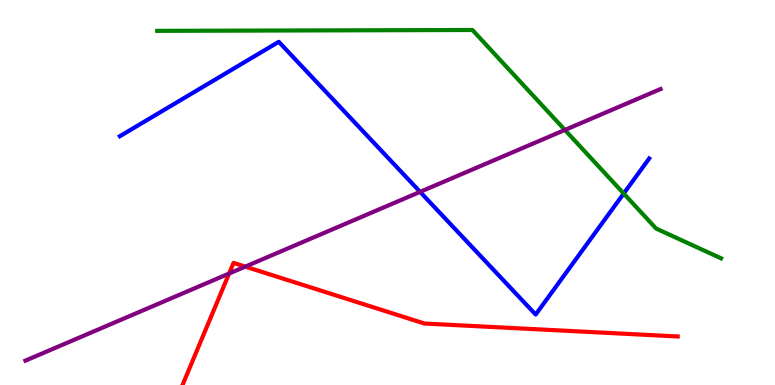[{'lines': ['blue', 'red'], 'intersections': []}, {'lines': ['green', 'red'], 'intersections': []}, {'lines': ['purple', 'red'], 'intersections': [{'x': 2.96, 'y': 2.9}, {'x': 3.17, 'y': 3.07}]}, {'lines': ['blue', 'green'], 'intersections': [{'x': 8.05, 'y': 4.97}]}, {'lines': ['blue', 'purple'], 'intersections': [{'x': 5.42, 'y': 5.02}]}, {'lines': ['green', 'purple'], 'intersections': [{'x': 7.29, 'y': 6.62}]}]